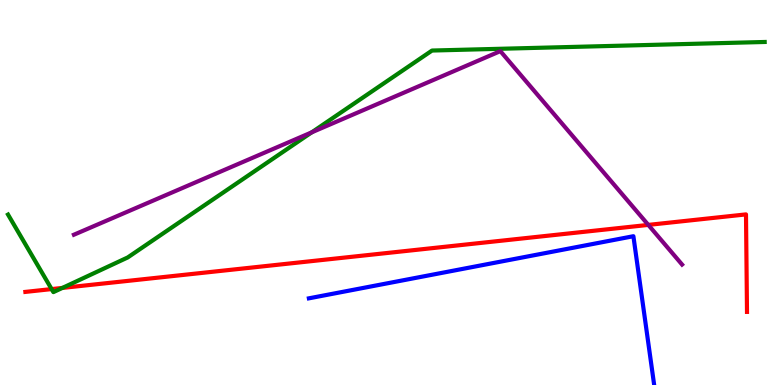[{'lines': ['blue', 'red'], 'intersections': []}, {'lines': ['green', 'red'], 'intersections': [{'x': 0.666, 'y': 2.49}, {'x': 0.805, 'y': 2.52}]}, {'lines': ['purple', 'red'], 'intersections': [{'x': 8.37, 'y': 4.16}]}, {'lines': ['blue', 'green'], 'intersections': []}, {'lines': ['blue', 'purple'], 'intersections': []}, {'lines': ['green', 'purple'], 'intersections': [{'x': 4.02, 'y': 6.56}]}]